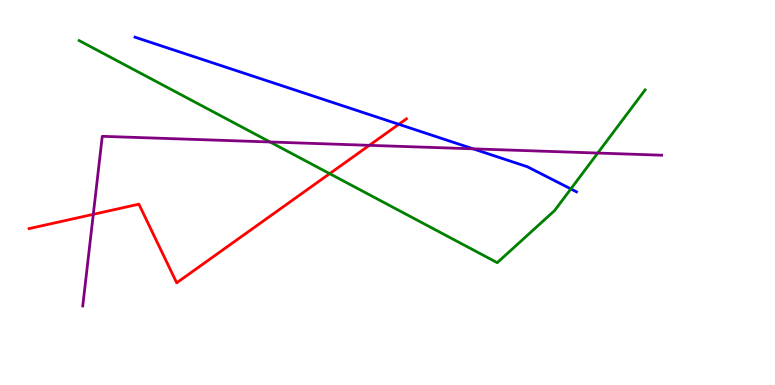[{'lines': ['blue', 'red'], 'intersections': [{'x': 5.15, 'y': 6.77}]}, {'lines': ['green', 'red'], 'intersections': [{'x': 4.25, 'y': 5.49}]}, {'lines': ['purple', 'red'], 'intersections': [{'x': 1.2, 'y': 4.43}, {'x': 4.77, 'y': 6.23}]}, {'lines': ['blue', 'green'], 'intersections': [{'x': 7.37, 'y': 5.09}]}, {'lines': ['blue', 'purple'], 'intersections': [{'x': 6.11, 'y': 6.13}]}, {'lines': ['green', 'purple'], 'intersections': [{'x': 3.48, 'y': 6.31}, {'x': 7.71, 'y': 6.02}]}]